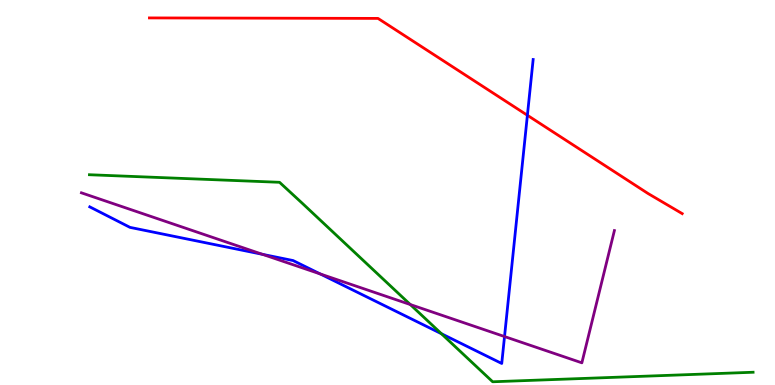[{'lines': ['blue', 'red'], 'intersections': [{'x': 6.81, 'y': 7.01}]}, {'lines': ['green', 'red'], 'intersections': []}, {'lines': ['purple', 'red'], 'intersections': []}, {'lines': ['blue', 'green'], 'intersections': [{'x': 5.7, 'y': 1.33}]}, {'lines': ['blue', 'purple'], 'intersections': [{'x': 3.39, 'y': 3.39}, {'x': 4.13, 'y': 2.88}, {'x': 6.51, 'y': 1.26}]}, {'lines': ['green', 'purple'], 'intersections': [{'x': 5.29, 'y': 2.09}]}]